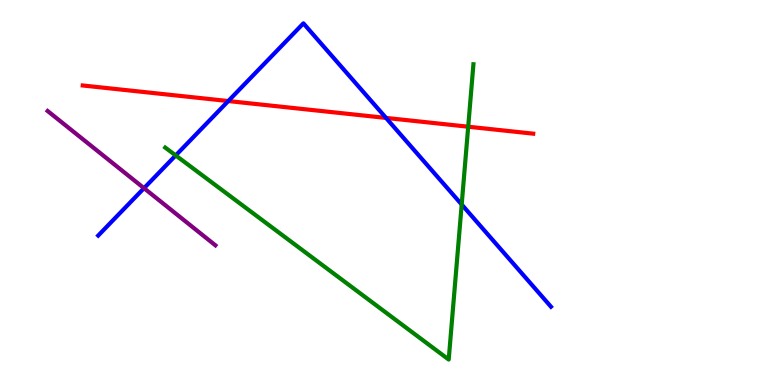[{'lines': ['blue', 'red'], 'intersections': [{'x': 2.95, 'y': 7.38}, {'x': 4.98, 'y': 6.94}]}, {'lines': ['green', 'red'], 'intersections': [{'x': 6.04, 'y': 6.71}]}, {'lines': ['purple', 'red'], 'intersections': []}, {'lines': ['blue', 'green'], 'intersections': [{'x': 2.27, 'y': 5.96}, {'x': 5.96, 'y': 4.69}]}, {'lines': ['blue', 'purple'], 'intersections': [{'x': 1.86, 'y': 5.11}]}, {'lines': ['green', 'purple'], 'intersections': []}]